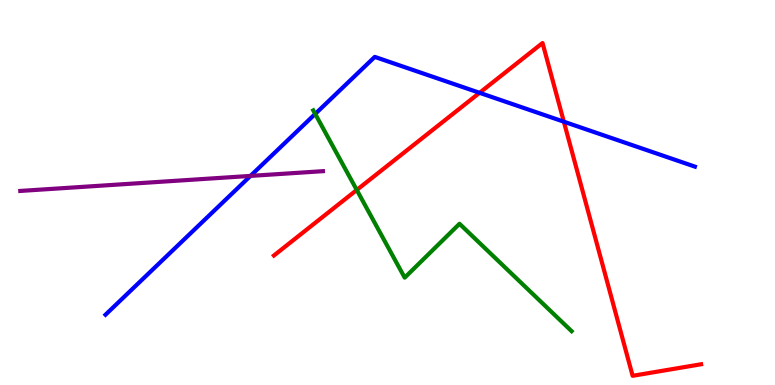[{'lines': ['blue', 'red'], 'intersections': [{'x': 6.19, 'y': 7.59}, {'x': 7.28, 'y': 6.84}]}, {'lines': ['green', 'red'], 'intersections': [{'x': 4.6, 'y': 5.07}]}, {'lines': ['purple', 'red'], 'intersections': []}, {'lines': ['blue', 'green'], 'intersections': [{'x': 4.07, 'y': 7.04}]}, {'lines': ['blue', 'purple'], 'intersections': [{'x': 3.23, 'y': 5.43}]}, {'lines': ['green', 'purple'], 'intersections': []}]